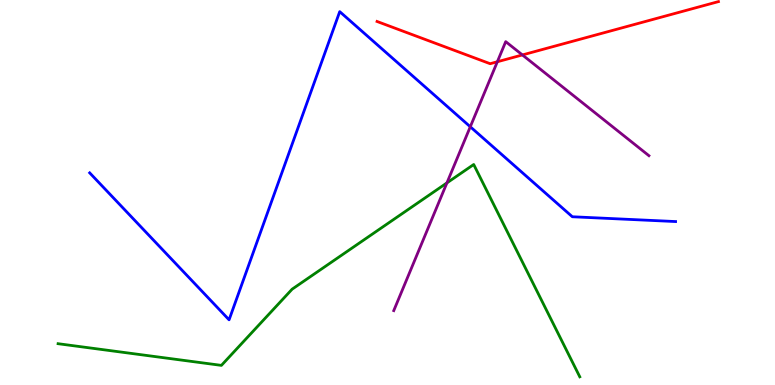[{'lines': ['blue', 'red'], 'intersections': []}, {'lines': ['green', 'red'], 'intersections': []}, {'lines': ['purple', 'red'], 'intersections': [{'x': 6.42, 'y': 8.4}, {'x': 6.74, 'y': 8.57}]}, {'lines': ['blue', 'green'], 'intersections': []}, {'lines': ['blue', 'purple'], 'intersections': [{'x': 6.07, 'y': 6.71}]}, {'lines': ['green', 'purple'], 'intersections': [{'x': 5.77, 'y': 5.25}]}]